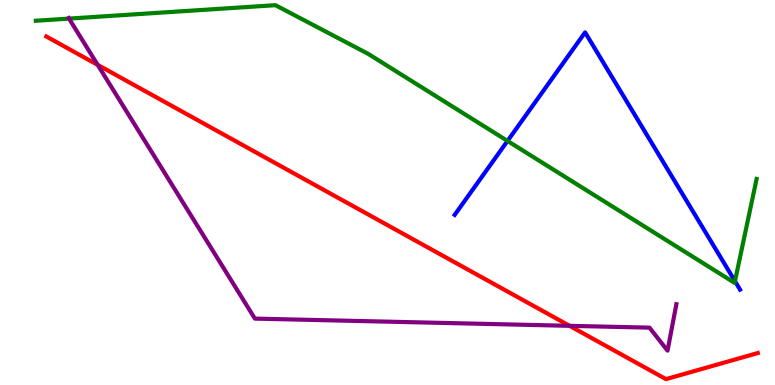[{'lines': ['blue', 'red'], 'intersections': []}, {'lines': ['green', 'red'], 'intersections': []}, {'lines': ['purple', 'red'], 'intersections': [{'x': 1.26, 'y': 8.31}, {'x': 7.35, 'y': 1.54}]}, {'lines': ['blue', 'green'], 'intersections': [{'x': 6.55, 'y': 6.34}, {'x': 9.48, 'y': 2.7}]}, {'lines': ['blue', 'purple'], 'intersections': []}, {'lines': ['green', 'purple'], 'intersections': [{'x': 0.891, 'y': 9.52}]}]